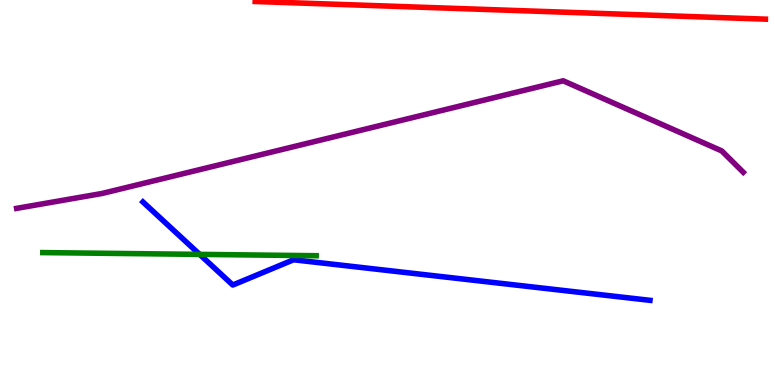[{'lines': ['blue', 'red'], 'intersections': []}, {'lines': ['green', 'red'], 'intersections': []}, {'lines': ['purple', 'red'], 'intersections': []}, {'lines': ['blue', 'green'], 'intersections': [{'x': 2.58, 'y': 3.39}]}, {'lines': ['blue', 'purple'], 'intersections': []}, {'lines': ['green', 'purple'], 'intersections': []}]